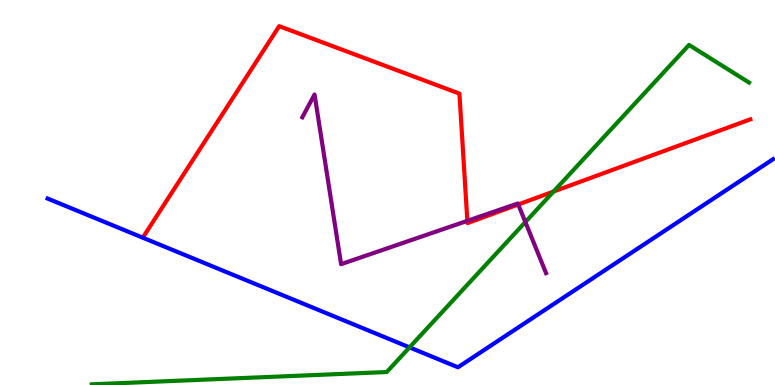[{'lines': ['blue', 'red'], 'intersections': []}, {'lines': ['green', 'red'], 'intersections': [{'x': 7.14, 'y': 5.03}]}, {'lines': ['purple', 'red'], 'intersections': [{'x': 6.03, 'y': 4.26}, {'x': 6.69, 'y': 4.69}]}, {'lines': ['blue', 'green'], 'intersections': [{'x': 5.28, 'y': 0.977}]}, {'lines': ['blue', 'purple'], 'intersections': []}, {'lines': ['green', 'purple'], 'intersections': [{'x': 6.78, 'y': 4.23}]}]